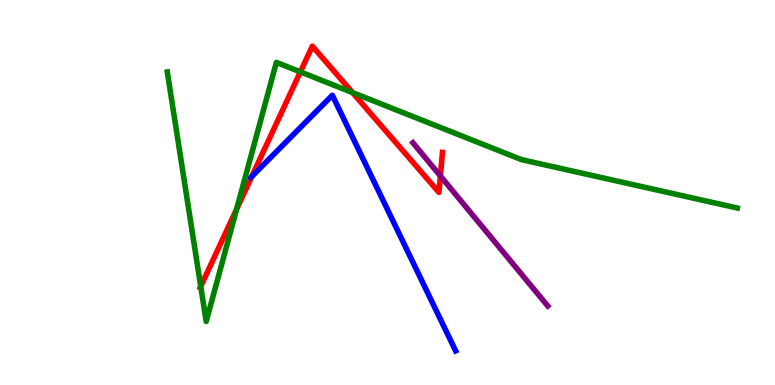[{'lines': ['blue', 'red'], 'intersections': [{'x': 3.25, 'y': 5.41}]}, {'lines': ['green', 'red'], 'intersections': [{'x': 2.59, 'y': 2.56}, {'x': 3.05, 'y': 4.57}, {'x': 3.88, 'y': 8.13}, {'x': 4.55, 'y': 7.59}]}, {'lines': ['purple', 'red'], 'intersections': [{'x': 5.68, 'y': 5.43}]}, {'lines': ['blue', 'green'], 'intersections': []}, {'lines': ['blue', 'purple'], 'intersections': []}, {'lines': ['green', 'purple'], 'intersections': []}]